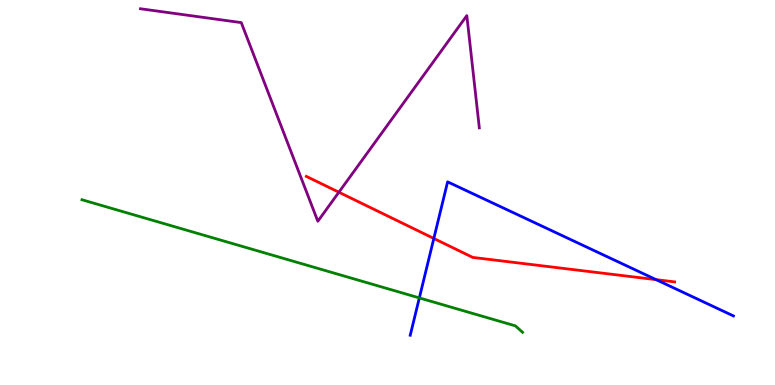[{'lines': ['blue', 'red'], 'intersections': [{'x': 5.6, 'y': 3.81}, {'x': 8.47, 'y': 2.74}]}, {'lines': ['green', 'red'], 'intersections': []}, {'lines': ['purple', 'red'], 'intersections': [{'x': 4.37, 'y': 5.01}]}, {'lines': ['blue', 'green'], 'intersections': [{'x': 5.41, 'y': 2.26}]}, {'lines': ['blue', 'purple'], 'intersections': []}, {'lines': ['green', 'purple'], 'intersections': []}]